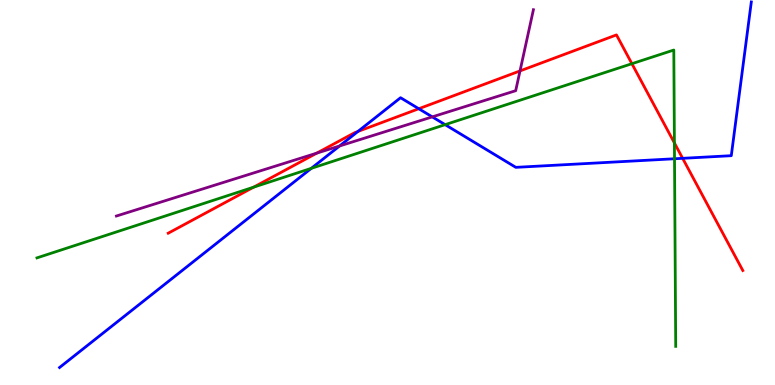[{'lines': ['blue', 'red'], 'intersections': [{'x': 4.62, 'y': 6.59}, {'x': 5.4, 'y': 7.18}, {'x': 8.81, 'y': 5.89}]}, {'lines': ['green', 'red'], 'intersections': [{'x': 3.27, 'y': 5.14}, {'x': 8.15, 'y': 8.35}, {'x': 8.7, 'y': 6.29}]}, {'lines': ['purple', 'red'], 'intersections': [{'x': 4.09, 'y': 6.02}, {'x': 6.71, 'y': 8.16}]}, {'lines': ['blue', 'green'], 'intersections': [{'x': 4.02, 'y': 5.63}, {'x': 5.74, 'y': 6.76}, {'x': 8.7, 'y': 5.88}]}, {'lines': ['blue', 'purple'], 'intersections': [{'x': 4.38, 'y': 6.21}, {'x': 5.58, 'y': 6.96}]}, {'lines': ['green', 'purple'], 'intersections': []}]